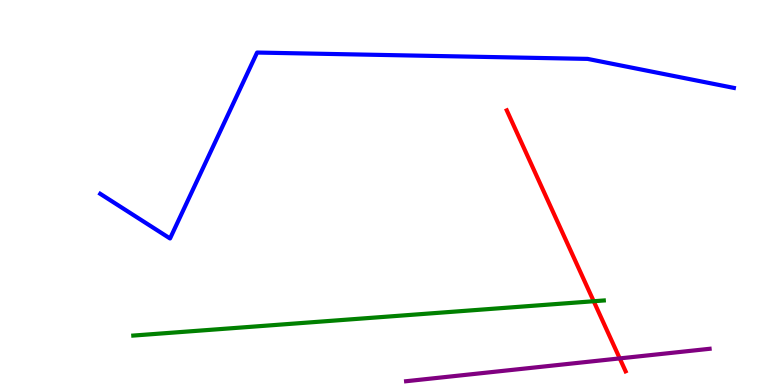[{'lines': ['blue', 'red'], 'intersections': []}, {'lines': ['green', 'red'], 'intersections': [{'x': 7.66, 'y': 2.18}]}, {'lines': ['purple', 'red'], 'intersections': [{'x': 8.0, 'y': 0.691}]}, {'lines': ['blue', 'green'], 'intersections': []}, {'lines': ['blue', 'purple'], 'intersections': []}, {'lines': ['green', 'purple'], 'intersections': []}]